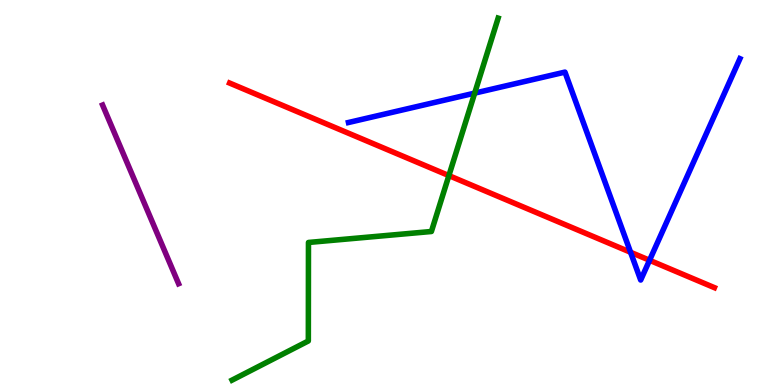[{'lines': ['blue', 'red'], 'intersections': [{'x': 8.14, 'y': 3.45}, {'x': 8.38, 'y': 3.24}]}, {'lines': ['green', 'red'], 'intersections': [{'x': 5.79, 'y': 5.44}]}, {'lines': ['purple', 'red'], 'intersections': []}, {'lines': ['blue', 'green'], 'intersections': [{'x': 6.12, 'y': 7.58}]}, {'lines': ['blue', 'purple'], 'intersections': []}, {'lines': ['green', 'purple'], 'intersections': []}]